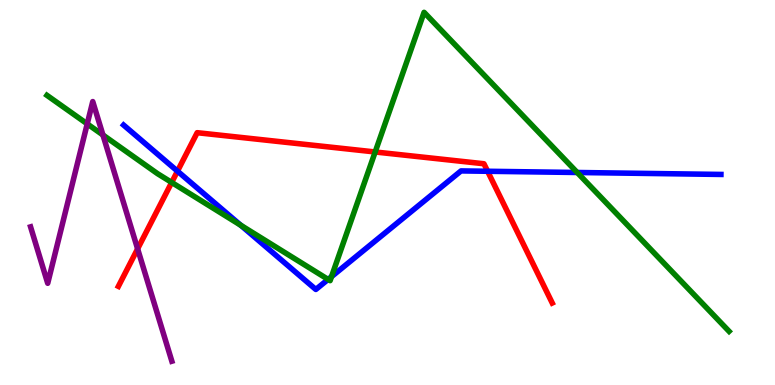[{'lines': ['blue', 'red'], 'intersections': [{'x': 2.29, 'y': 5.55}, {'x': 6.29, 'y': 5.55}]}, {'lines': ['green', 'red'], 'intersections': [{'x': 2.22, 'y': 5.26}, {'x': 4.84, 'y': 6.05}]}, {'lines': ['purple', 'red'], 'intersections': [{'x': 1.78, 'y': 3.54}]}, {'lines': ['blue', 'green'], 'intersections': [{'x': 3.11, 'y': 4.15}, {'x': 4.23, 'y': 2.74}, {'x': 4.28, 'y': 2.81}, {'x': 7.45, 'y': 5.52}]}, {'lines': ['blue', 'purple'], 'intersections': []}, {'lines': ['green', 'purple'], 'intersections': [{'x': 1.13, 'y': 6.78}, {'x': 1.33, 'y': 6.49}]}]